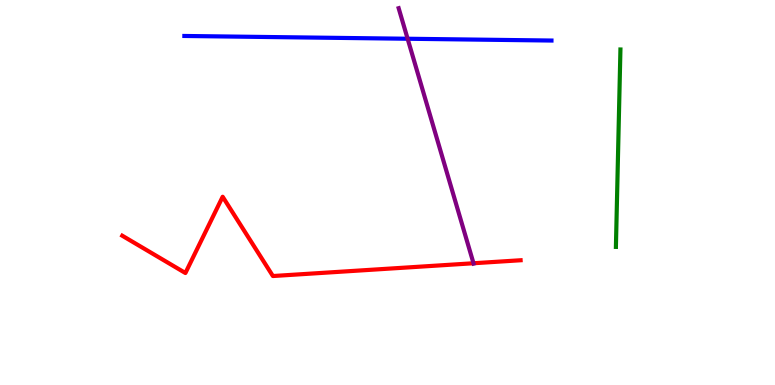[{'lines': ['blue', 'red'], 'intersections': []}, {'lines': ['green', 'red'], 'intersections': []}, {'lines': ['purple', 'red'], 'intersections': [{'x': 6.11, 'y': 3.16}]}, {'lines': ['blue', 'green'], 'intersections': []}, {'lines': ['blue', 'purple'], 'intersections': [{'x': 5.26, 'y': 8.99}]}, {'lines': ['green', 'purple'], 'intersections': []}]